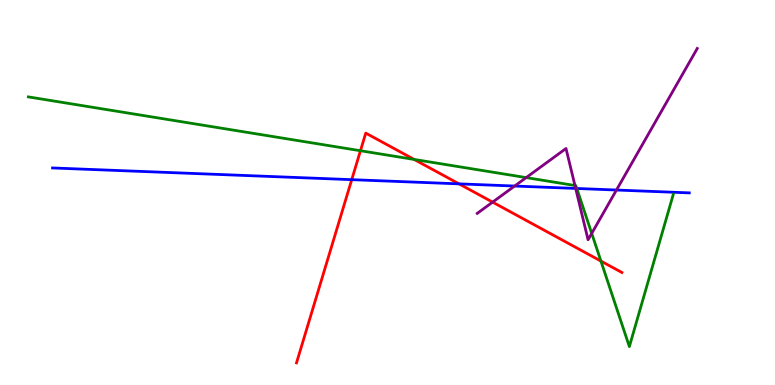[{'lines': ['blue', 'red'], 'intersections': [{'x': 4.54, 'y': 5.33}, {'x': 5.92, 'y': 5.22}]}, {'lines': ['green', 'red'], 'intersections': [{'x': 4.65, 'y': 6.08}, {'x': 5.34, 'y': 5.86}, {'x': 7.75, 'y': 3.22}]}, {'lines': ['purple', 'red'], 'intersections': [{'x': 6.36, 'y': 4.75}]}, {'lines': ['blue', 'green'], 'intersections': [{'x': 7.44, 'y': 5.1}]}, {'lines': ['blue', 'purple'], 'intersections': [{'x': 6.64, 'y': 5.17}, {'x': 7.43, 'y': 5.11}, {'x': 7.95, 'y': 5.06}]}, {'lines': ['green', 'purple'], 'intersections': [{'x': 6.79, 'y': 5.39}, {'x': 7.42, 'y': 5.18}, {'x': 7.64, 'y': 3.94}]}]